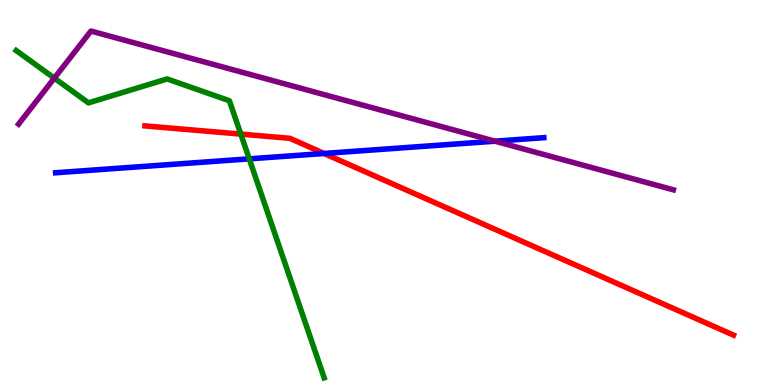[{'lines': ['blue', 'red'], 'intersections': [{'x': 4.18, 'y': 6.01}]}, {'lines': ['green', 'red'], 'intersections': [{'x': 3.11, 'y': 6.52}]}, {'lines': ['purple', 'red'], 'intersections': []}, {'lines': ['blue', 'green'], 'intersections': [{'x': 3.22, 'y': 5.87}]}, {'lines': ['blue', 'purple'], 'intersections': [{'x': 6.39, 'y': 6.33}]}, {'lines': ['green', 'purple'], 'intersections': [{'x': 0.701, 'y': 7.97}]}]